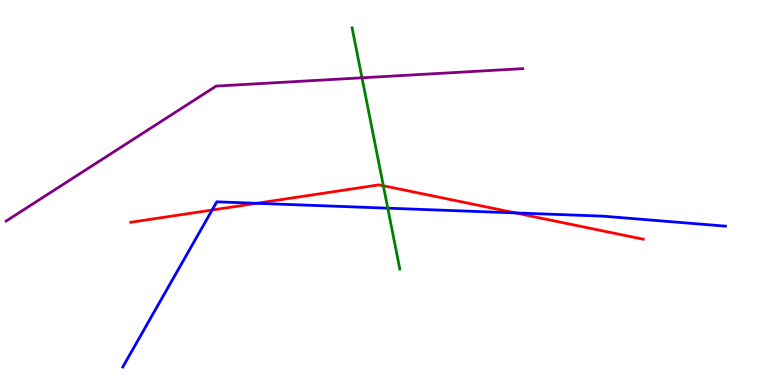[{'lines': ['blue', 'red'], 'intersections': [{'x': 2.74, 'y': 4.55}, {'x': 3.31, 'y': 4.72}, {'x': 6.65, 'y': 4.47}]}, {'lines': ['green', 'red'], 'intersections': [{'x': 4.95, 'y': 5.18}]}, {'lines': ['purple', 'red'], 'intersections': []}, {'lines': ['blue', 'green'], 'intersections': [{'x': 5.0, 'y': 4.59}]}, {'lines': ['blue', 'purple'], 'intersections': []}, {'lines': ['green', 'purple'], 'intersections': [{'x': 4.67, 'y': 7.98}]}]